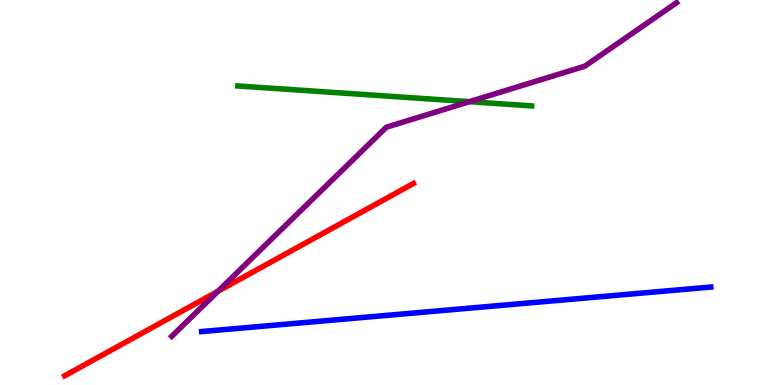[{'lines': ['blue', 'red'], 'intersections': []}, {'lines': ['green', 'red'], 'intersections': []}, {'lines': ['purple', 'red'], 'intersections': [{'x': 2.81, 'y': 2.43}]}, {'lines': ['blue', 'green'], 'intersections': []}, {'lines': ['blue', 'purple'], 'intersections': []}, {'lines': ['green', 'purple'], 'intersections': [{'x': 6.06, 'y': 7.36}]}]